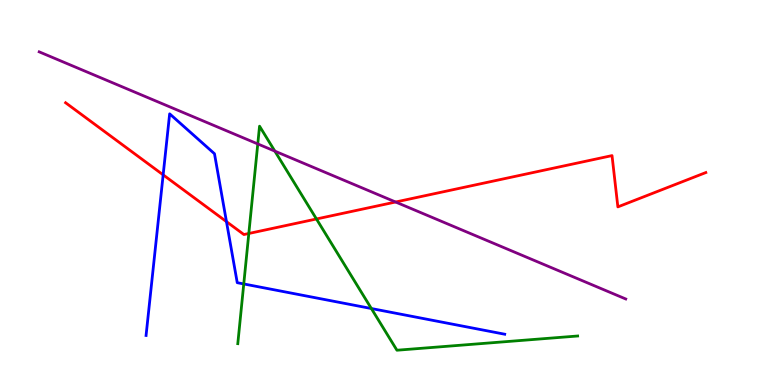[{'lines': ['blue', 'red'], 'intersections': [{'x': 2.11, 'y': 5.46}, {'x': 2.92, 'y': 4.24}]}, {'lines': ['green', 'red'], 'intersections': [{'x': 3.21, 'y': 3.94}, {'x': 4.08, 'y': 4.31}]}, {'lines': ['purple', 'red'], 'intersections': [{'x': 5.1, 'y': 4.75}]}, {'lines': ['blue', 'green'], 'intersections': [{'x': 3.15, 'y': 2.62}, {'x': 4.79, 'y': 1.99}]}, {'lines': ['blue', 'purple'], 'intersections': []}, {'lines': ['green', 'purple'], 'intersections': [{'x': 3.33, 'y': 6.26}, {'x': 3.55, 'y': 6.07}]}]